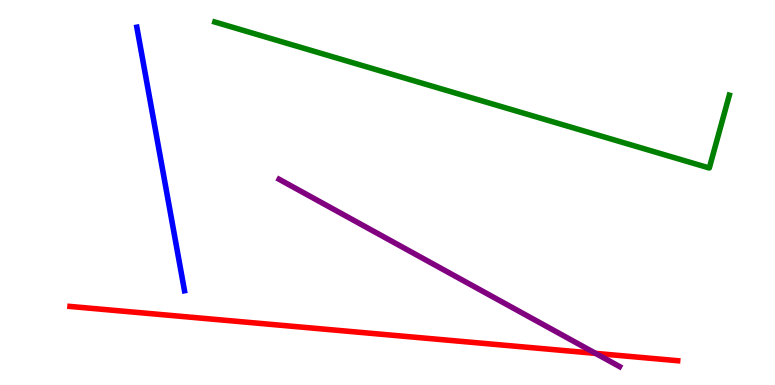[{'lines': ['blue', 'red'], 'intersections': []}, {'lines': ['green', 'red'], 'intersections': []}, {'lines': ['purple', 'red'], 'intersections': [{'x': 7.69, 'y': 0.821}]}, {'lines': ['blue', 'green'], 'intersections': []}, {'lines': ['blue', 'purple'], 'intersections': []}, {'lines': ['green', 'purple'], 'intersections': []}]